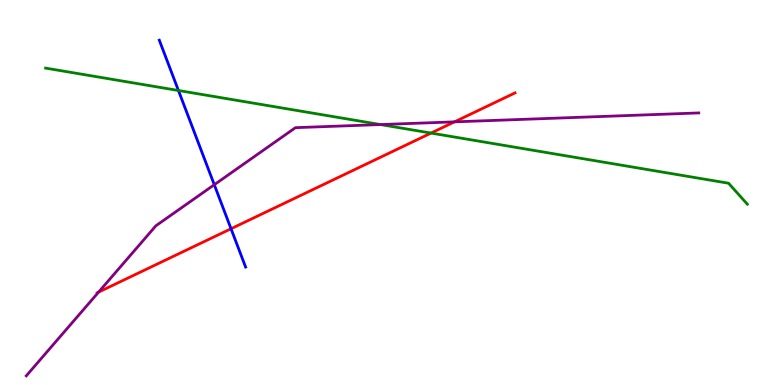[{'lines': ['blue', 'red'], 'intersections': [{'x': 2.98, 'y': 4.06}]}, {'lines': ['green', 'red'], 'intersections': [{'x': 5.56, 'y': 6.54}]}, {'lines': ['purple', 'red'], 'intersections': [{'x': 1.27, 'y': 2.41}, {'x': 5.86, 'y': 6.83}]}, {'lines': ['blue', 'green'], 'intersections': [{'x': 2.3, 'y': 7.65}]}, {'lines': ['blue', 'purple'], 'intersections': [{'x': 2.76, 'y': 5.2}]}, {'lines': ['green', 'purple'], 'intersections': [{'x': 4.91, 'y': 6.76}]}]